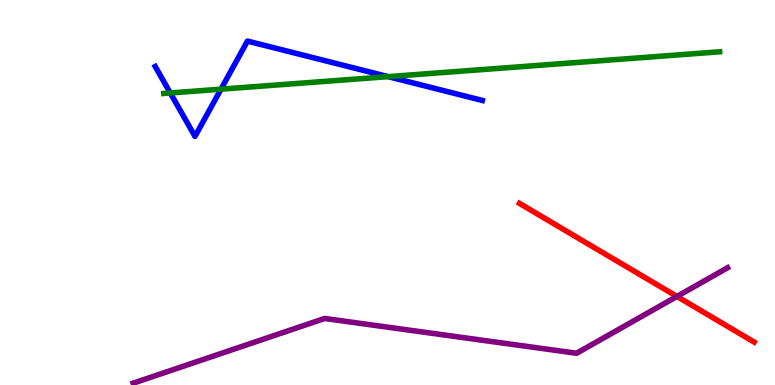[{'lines': ['blue', 'red'], 'intersections': []}, {'lines': ['green', 'red'], 'intersections': []}, {'lines': ['purple', 'red'], 'intersections': [{'x': 8.73, 'y': 2.3}]}, {'lines': ['blue', 'green'], 'intersections': [{'x': 2.2, 'y': 7.59}, {'x': 2.85, 'y': 7.68}, {'x': 5.01, 'y': 8.01}]}, {'lines': ['blue', 'purple'], 'intersections': []}, {'lines': ['green', 'purple'], 'intersections': []}]